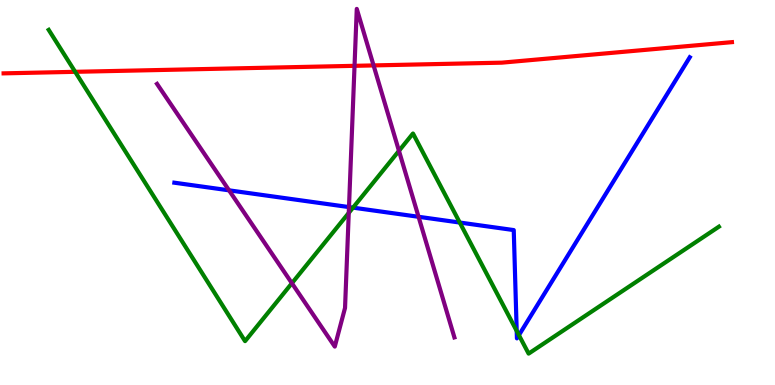[{'lines': ['blue', 'red'], 'intersections': []}, {'lines': ['green', 'red'], 'intersections': [{'x': 0.97, 'y': 8.13}]}, {'lines': ['purple', 'red'], 'intersections': [{'x': 4.57, 'y': 8.29}, {'x': 4.82, 'y': 8.3}]}, {'lines': ['blue', 'green'], 'intersections': [{'x': 4.56, 'y': 4.61}, {'x': 5.93, 'y': 4.22}, {'x': 6.67, 'y': 1.4}, {'x': 6.7, 'y': 1.29}]}, {'lines': ['blue', 'purple'], 'intersections': [{'x': 2.96, 'y': 5.06}, {'x': 4.5, 'y': 4.62}, {'x': 5.4, 'y': 4.37}]}, {'lines': ['green', 'purple'], 'intersections': [{'x': 3.77, 'y': 2.64}, {'x': 4.5, 'y': 4.47}, {'x': 5.15, 'y': 6.08}]}]